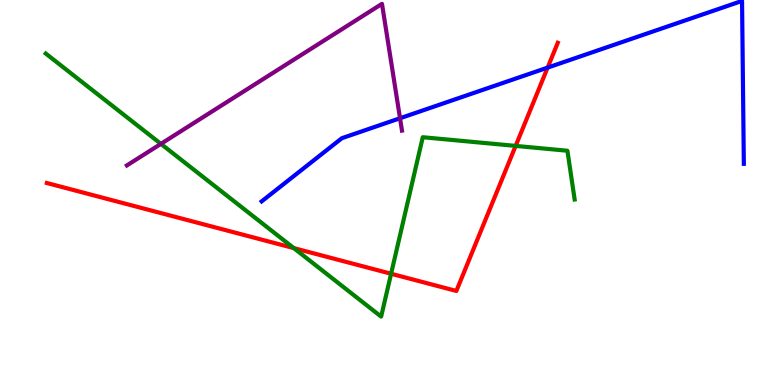[{'lines': ['blue', 'red'], 'intersections': [{'x': 7.07, 'y': 8.24}]}, {'lines': ['green', 'red'], 'intersections': [{'x': 3.79, 'y': 3.56}, {'x': 5.05, 'y': 2.89}, {'x': 6.65, 'y': 6.21}]}, {'lines': ['purple', 'red'], 'intersections': []}, {'lines': ['blue', 'green'], 'intersections': []}, {'lines': ['blue', 'purple'], 'intersections': [{'x': 5.16, 'y': 6.93}]}, {'lines': ['green', 'purple'], 'intersections': [{'x': 2.08, 'y': 6.26}]}]